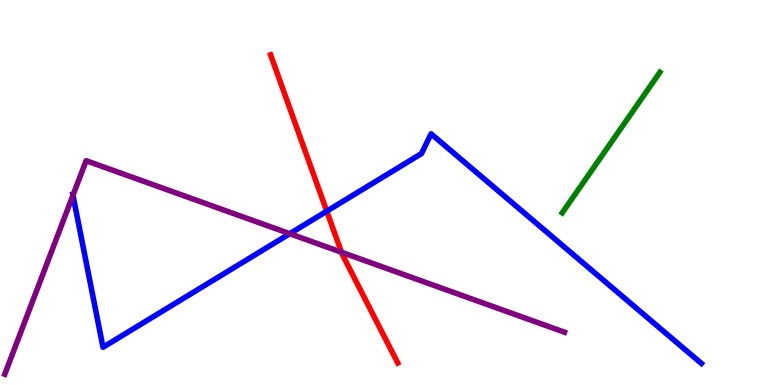[{'lines': ['blue', 'red'], 'intersections': [{'x': 4.22, 'y': 4.51}]}, {'lines': ['green', 'red'], 'intersections': []}, {'lines': ['purple', 'red'], 'intersections': [{'x': 4.41, 'y': 3.45}]}, {'lines': ['blue', 'green'], 'intersections': []}, {'lines': ['blue', 'purple'], 'intersections': [{'x': 0.941, 'y': 4.93}, {'x': 3.74, 'y': 3.93}]}, {'lines': ['green', 'purple'], 'intersections': []}]